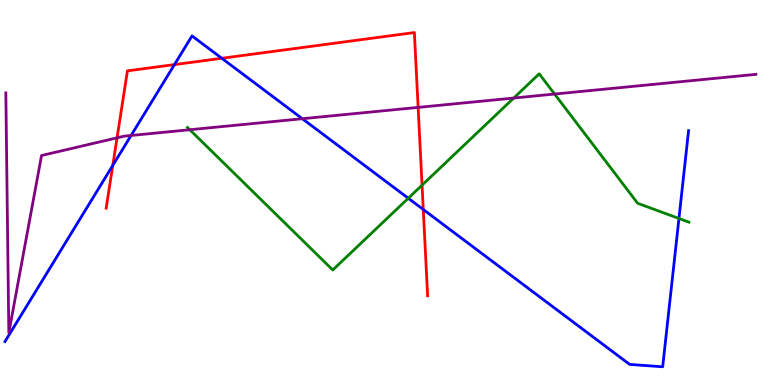[{'lines': ['blue', 'red'], 'intersections': [{'x': 1.46, 'y': 5.7}, {'x': 2.25, 'y': 8.32}, {'x': 2.86, 'y': 8.49}, {'x': 5.46, 'y': 4.56}]}, {'lines': ['green', 'red'], 'intersections': [{'x': 5.45, 'y': 5.19}]}, {'lines': ['purple', 'red'], 'intersections': [{'x': 1.51, 'y': 6.42}, {'x': 5.4, 'y': 7.21}]}, {'lines': ['blue', 'green'], 'intersections': [{'x': 5.27, 'y': 4.85}, {'x': 8.76, 'y': 4.33}]}, {'lines': ['blue', 'purple'], 'intersections': [{'x': 1.69, 'y': 6.48}, {'x': 3.9, 'y': 6.92}]}, {'lines': ['green', 'purple'], 'intersections': [{'x': 2.45, 'y': 6.63}, {'x': 6.63, 'y': 7.45}, {'x': 7.16, 'y': 7.56}]}]